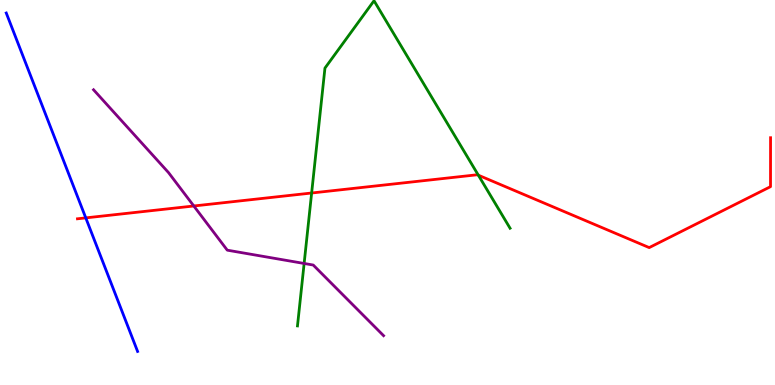[{'lines': ['blue', 'red'], 'intersections': [{'x': 1.11, 'y': 4.34}]}, {'lines': ['green', 'red'], 'intersections': [{'x': 4.02, 'y': 4.99}, {'x': 6.17, 'y': 5.45}]}, {'lines': ['purple', 'red'], 'intersections': [{'x': 2.5, 'y': 4.65}]}, {'lines': ['blue', 'green'], 'intersections': []}, {'lines': ['blue', 'purple'], 'intersections': []}, {'lines': ['green', 'purple'], 'intersections': [{'x': 3.92, 'y': 3.16}]}]